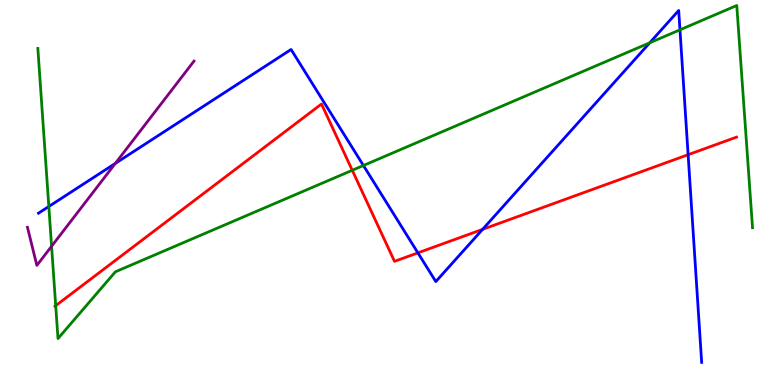[{'lines': ['blue', 'red'], 'intersections': [{'x': 5.39, 'y': 3.43}, {'x': 6.23, 'y': 4.04}, {'x': 8.88, 'y': 5.98}]}, {'lines': ['green', 'red'], 'intersections': [{'x': 0.719, 'y': 2.06}, {'x': 4.55, 'y': 5.58}]}, {'lines': ['purple', 'red'], 'intersections': []}, {'lines': ['blue', 'green'], 'intersections': [{'x': 0.63, 'y': 4.64}, {'x': 4.69, 'y': 5.7}, {'x': 8.38, 'y': 8.89}, {'x': 8.77, 'y': 9.23}]}, {'lines': ['blue', 'purple'], 'intersections': [{'x': 1.49, 'y': 5.76}]}, {'lines': ['green', 'purple'], 'intersections': [{'x': 0.666, 'y': 3.6}]}]